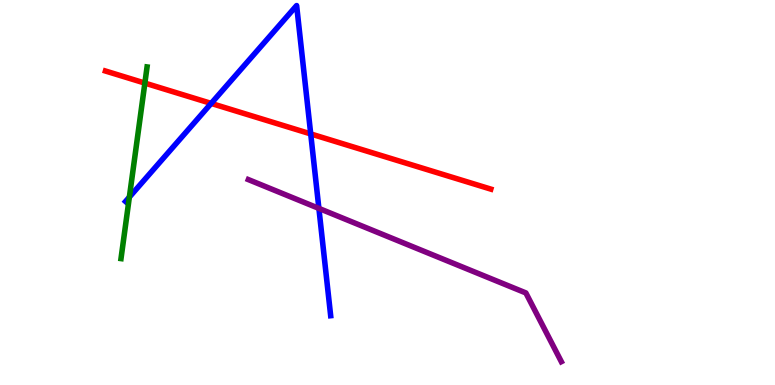[{'lines': ['blue', 'red'], 'intersections': [{'x': 2.72, 'y': 7.31}, {'x': 4.01, 'y': 6.52}]}, {'lines': ['green', 'red'], 'intersections': [{'x': 1.87, 'y': 7.84}]}, {'lines': ['purple', 'red'], 'intersections': []}, {'lines': ['blue', 'green'], 'intersections': [{'x': 1.67, 'y': 4.88}]}, {'lines': ['blue', 'purple'], 'intersections': [{'x': 4.11, 'y': 4.59}]}, {'lines': ['green', 'purple'], 'intersections': []}]